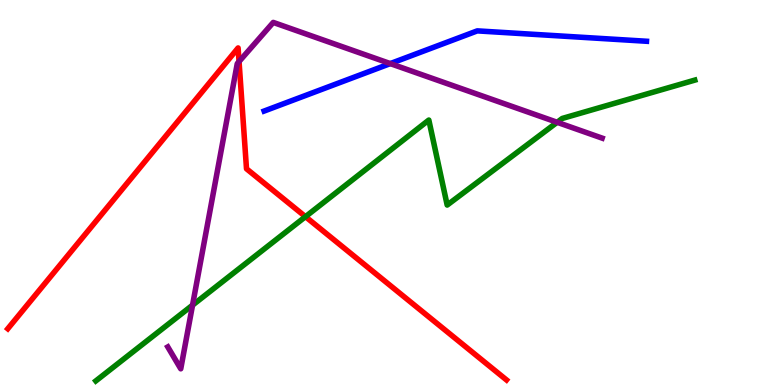[{'lines': ['blue', 'red'], 'intersections': []}, {'lines': ['green', 'red'], 'intersections': [{'x': 3.94, 'y': 4.37}]}, {'lines': ['purple', 'red'], 'intersections': [{'x': 3.08, 'y': 8.4}]}, {'lines': ['blue', 'green'], 'intersections': []}, {'lines': ['blue', 'purple'], 'intersections': [{'x': 5.04, 'y': 8.35}]}, {'lines': ['green', 'purple'], 'intersections': [{'x': 2.48, 'y': 2.07}, {'x': 7.19, 'y': 6.82}]}]